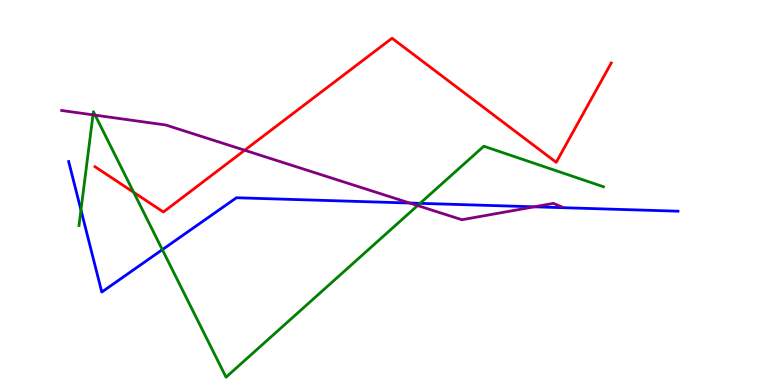[{'lines': ['blue', 'red'], 'intersections': []}, {'lines': ['green', 'red'], 'intersections': [{'x': 1.73, 'y': 5.0}]}, {'lines': ['purple', 'red'], 'intersections': [{'x': 3.16, 'y': 6.1}]}, {'lines': ['blue', 'green'], 'intersections': [{'x': 1.04, 'y': 4.55}, {'x': 2.09, 'y': 3.52}, {'x': 5.42, 'y': 4.72}]}, {'lines': ['blue', 'purple'], 'intersections': [{'x': 5.29, 'y': 4.73}, {'x': 6.89, 'y': 4.63}]}, {'lines': ['green', 'purple'], 'intersections': [{'x': 1.2, 'y': 7.02}, {'x': 1.23, 'y': 7.01}, {'x': 5.39, 'y': 4.66}]}]